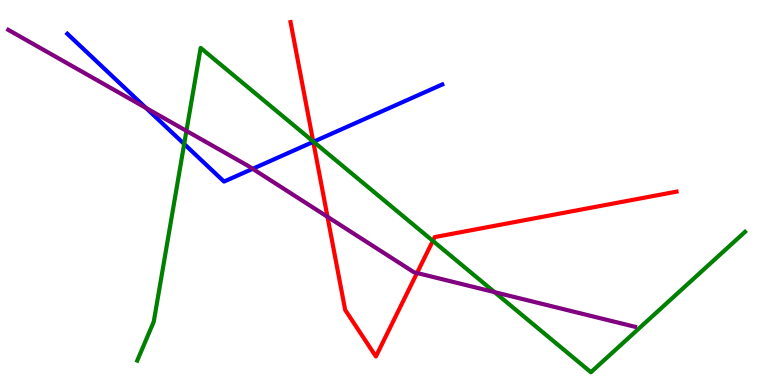[{'lines': ['blue', 'red'], 'intersections': [{'x': 4.04, 'y': 6.32}]}, {'lines': ['green', 'red'], 'intersections': [{'x': 4.04, 'y': 6.33}, {'x': 5.59, 'y': 3.74}]}, {'lines': ['purple', 'red'], 'intersections': [{'x': 4.23, 'y': 4.37}, {'x': 5.38, 'y': 2.91}]}, {'lines': ['blue', 'green'], 'intersections': [{'x': 2.38, 'y': 6.26}, {'x': 4.05, 'y': 6.32}]}, {'lines': ['blue', 'purple'], 'intersections': [{'x': 1.88, 'y': 7.2}, {'x': 3.26, 'y': 5.62}]}, {'lines': ['green', 'purple'], 'intersections': [{'x': 2.41, 'y': 6.6}, {'x': 6.38, 'y': 2.41}]}]